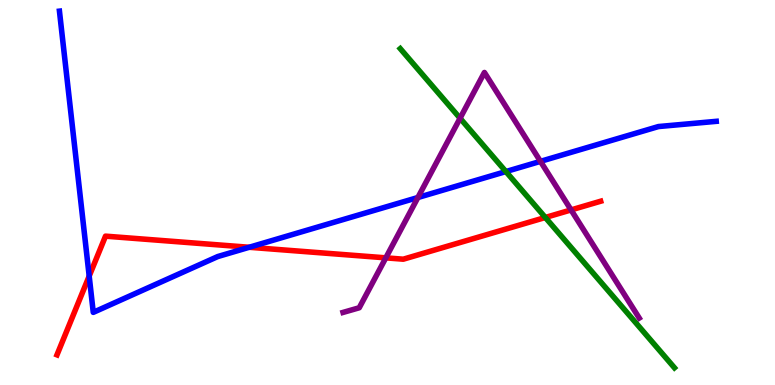[{'lines': ['blue', 'red'], 'intersections': [{'x': 1.15, 'y': 2.83}, {'x': 3.22, 'y': 3.58}]}, {'lines': ['green', 'red'], 'intersections': [{'x': 7.04, 'y': 4.35}]}, {'lines': ['purple', 'red'], 'intersections': [{'x': 4.98, 'y': 3.3}, {'x': 7.37, 'y': 4.55}]}, {'lines': ['blue', 'green'], 'intersections': [{'x': 6.53, 'y': 5.54}]}, {'lines': ['blue', 'purple'], 'intersections': [{'x': 5.39, 'y': 4.87}, {'x': 6.97, 'y': 5.81}]}, {'lines': ['green', 'purple'], 'intersections': [{'x': 5.94, 'y': 6.93}]}]